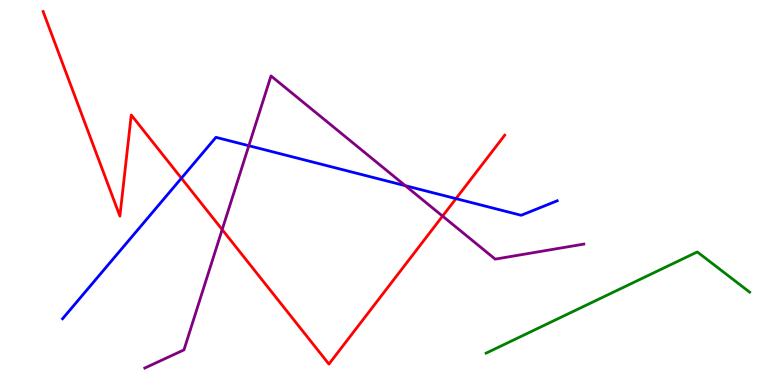[{'lines': ['blue', 'red'], 'intersections': [{'x': 2.34, 'y': 5.37}, {'x': 5.88, 'y': 4.84}]}, {'lines': ['green', 'red'], 'intersections': []}, {'lines': ['purple', 'red'], 'intersections': [{'x': 2.87, 'y': 4.04}, {'x': 5.71, 'y': 4.39}]}, {'lines': ['blue', 'green'], 'intersections': []}, {'lines': ['blue', 'purple'], 'intersections': [{'x': 3.21, 'y': 6.22}, {'x': 5.23, 'y': 5.18}]}, {'lines': ['green', 'purple'], 'intersections': []}]